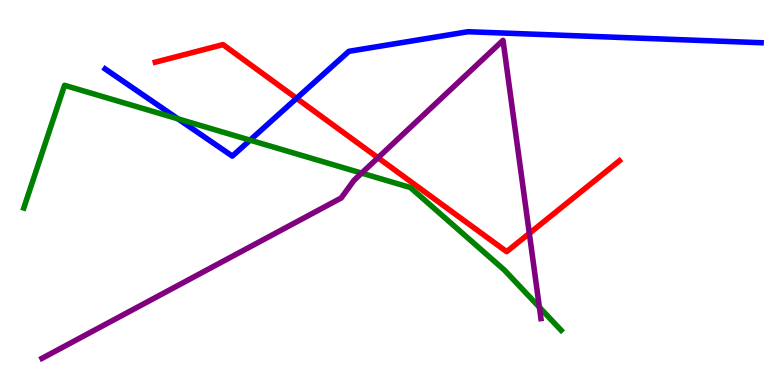[{'lines': ['blue', 'red'], 'intersections': [{'x': 3.83, 'y': 7.45}]}, {'lines': ['green', 'red'], 'intersections': []}, {'lines': ['purple', 'red'], 'intersections': [{'x': 4.88, 'y': 5.9}, {'x': 6.83, 'y': 3.94}]}, {'lines': ['blue', 'green'], 'intersections': [{'x': 2.3, 'y': 6.91}, {'x': 3.23, 'y': 6.36}]}, {'lines': ['blue', 'purple'], 'intersections': []}, {'lines': ['green', 'purple'], 'intersections': [{'x': 4.67, 'y': 5.5}, {'x': 6.96, 'y': 2.02}]}]